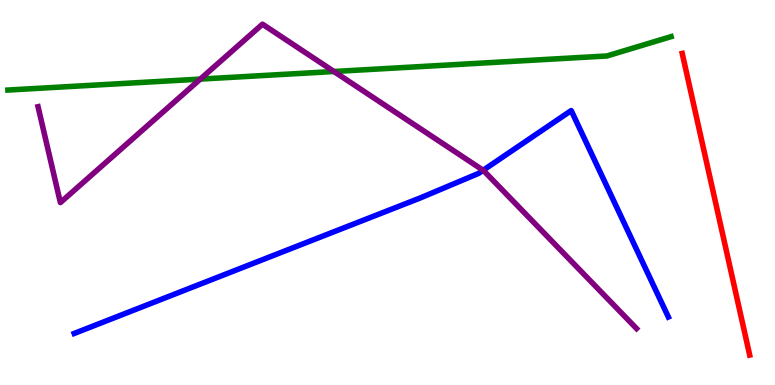[{'lines': ['blue', 'red'], 'intersections': []}, {'lines': ['green', 'red'], 'intersections': []}, {'lines': ['purple', 'red'], 'intersections': []}, {'lines': ['blue', 'green'], 'intersections': []}, {'lines': ['blue', 'purple'], 'intersections': [{'x': 6.23, 'y': 5.58}]}, {'lines': ['green', 'purple'], 'intersections': [{'x': 2.58, 'y': 7.95}, {'x': 4.31, 'y': 8.14}]}]